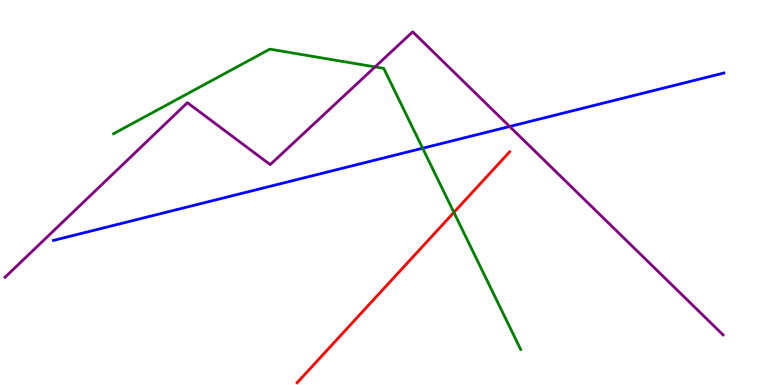[{'lines': ['blue', 'red'], 'intersections': []}, {'lines': ['green', 'red'], 'intersections': [{'x': 5.86, 'y': 4.48}]}, {'lines': ['purple', 'red'], 'intersections': []}, {'lines': ['blue', 'green'], 'intersections': [{'x': 5.45, 'y': 6.15}]}, {'lines': ['blue', 'purple'], 'intersections': [{'x': 6.58, 'y': 6.71}]}, {'lines': ['green', 'purple'], 'intersections': [{'x': 4.84, 'y': 8.26}]}]